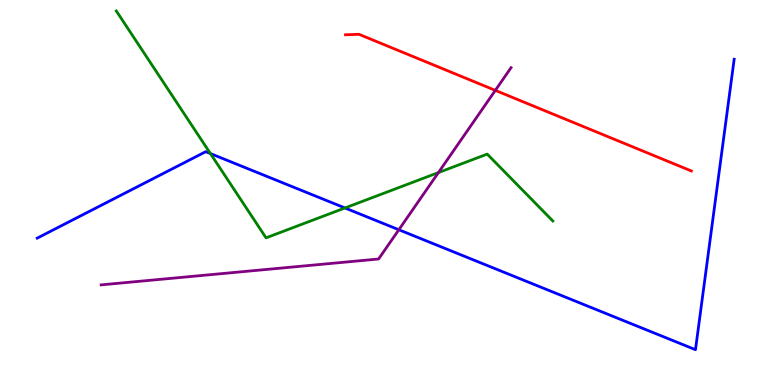[{'lines': ['blue', 'red'], 'intersections': []}, {'lines': ['green', 'red'], 'intersections': []}, {'lines': ['purple', 'red'], 'intersections': [{'x': 6.39, 'y': 7.65}]}, {'lines': ['blue', 'green'], 'intersections': [{'x': 2.72, 'y': 6.01}, {'x': 4.45, 'y': 4.6}]}, {'lines': ['blue', 'purple'], 'intersections': [{'x': 5.15, 'y': 4.03}]}, {'lines': ['green', 'purple'], 'intersections': [{'x': 5.66, 'y': 5.52}]}]